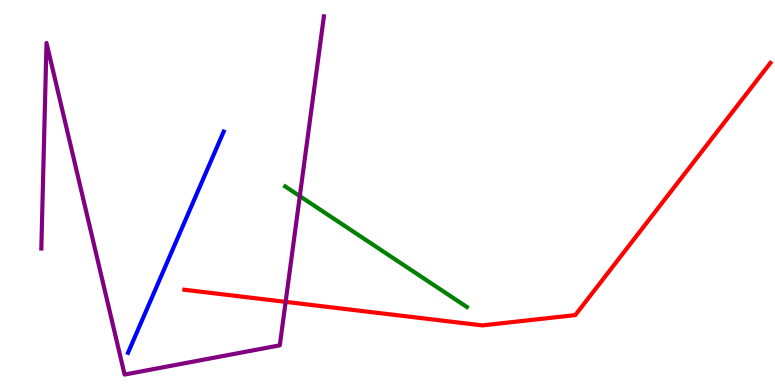[{'lines': ['blue', 'red'], 'intersections': []}, {'lines': ['green', 'red'], 'intersections': []}, {'lines': ['purple', 'red'], 'intersections': [{'x': 3.69, 'y': 2.16}]}, {'lines': ['blue', 'green'], 'intersections': []}, {'lines': ['blue', 'purple'], 'intersections': []}, {'lines': ['green', 'purple'], 'intersections': [{'x': 3.87, 'y': 4.91}]}]